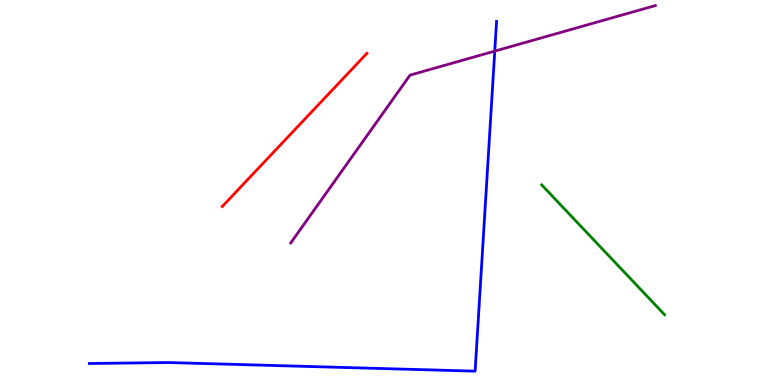[{'lines': ['blue', 'red'], 'intersections': []}, {'lines': ['green', 'red'], 'intersections': []}, {'lines': ['purple', 'red'], 'intersections': []}, {'lines': ['blue', 'green'], 'intersections': []}, {'lines': ['blue', 'purple'], 'intersections': [{'x': 6.38, 'y': 8.67}]}, {'lines': ['green', 'purple'], 'intersections': []}]